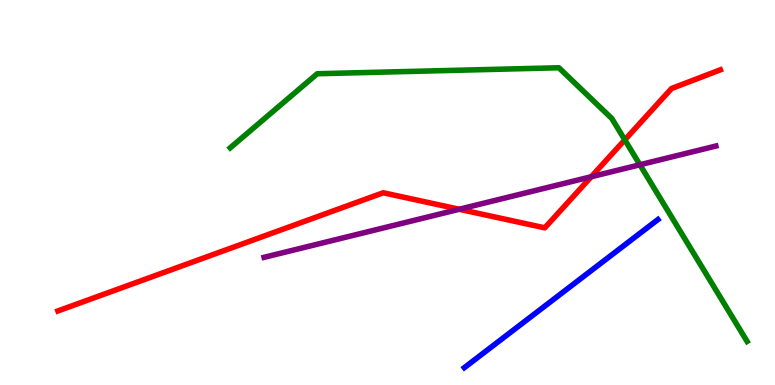[{'lines': ['blue', 'red'], 'intersections': []}, {'lines': ['green', 'red'], 'intersections': [{'x': 8.06, 'y': 6.37}]}, {'lines': ['purple', 'red'], 'intersections': [{'x': 5.93, 'y': 4.56}, {'x': 7.63, 'y': 5.41}]}, {'lines': ['blue', 'green'], 'intersections': []}, {'lines': ['blue', 'purple'], 'intersections': []}, {'lines': ['green', 'purple'], 'intersections': [{'x': 8.26, 'y': 5.72}]}]